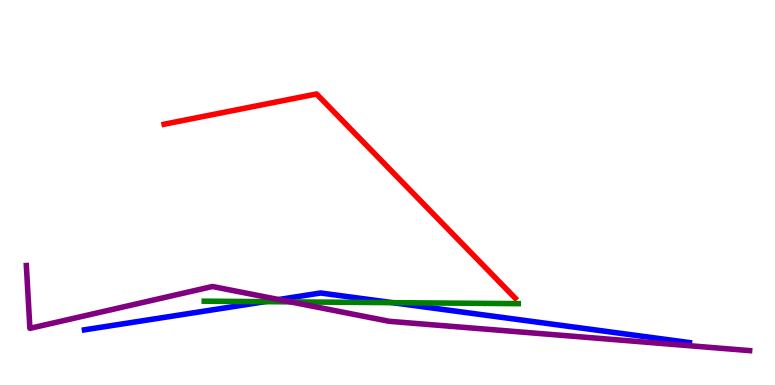[{'lines': ['blue', 'red'], 'intersections': []}, {'lines': ['green', 'red'], 'intersections': []}, {'lines': ['purple', 'red'], 'intersections': []}, {'lines': ['blue', 'green'], 'intersections': [{'x': 3.42, 'y': 2.16}, {'x': 5.06, 'y': 2.14}]}, {'lines': ['blue', 'purple'], 'intersections': [{'x': 3.6, 'y': 2.22}]}, {'lines': ['green', 'purple'], 'intersections': [{'x': 3.75, 'y': 2.16}]}]